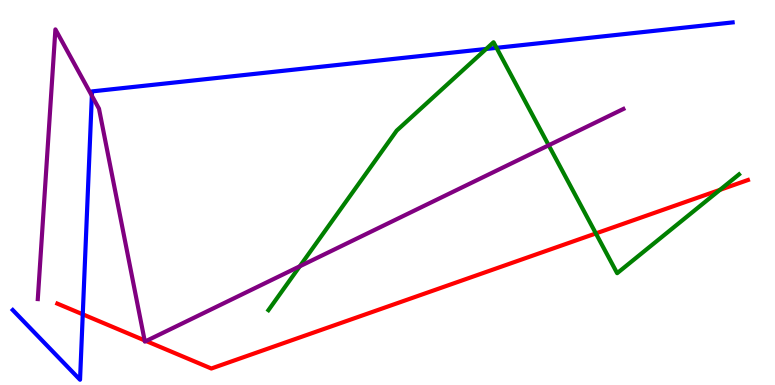[{'lines': ['blue', 'red'], 'intersections': [{'x': 1.07, 'y': 1.84}]}, {'lines': ['green', 'red'], 'intersections': [{'x': 7.69, 'y': 3.94}, {'x': 9.29, 'y': 5.07}]}, {'lines': ['purple', 'red'], 'intersections': [{'x': 1.87, 'y': 1.16}, {'x': 1.89, 'y': 1.14}]}, {'lines': ['blue', 'green'], 'intersections': [{'x': 6.27, 'y': 8.73}, {'x': 6.41, 'y': 8.76}]}, {'lines': ['blue', 'purple'], 'intersections': [{'x': 1.19, 'y': 7.51}]}, {'lines': ['green', 'purple'], 'intersections': [{'x': 3.87, 'y': 3.08}, {'x': 7.08, 'y': 6.23}]}]